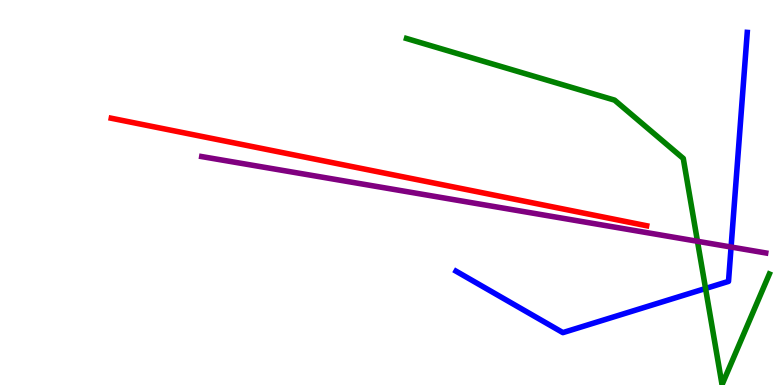[{'lines': ['blue', 'red'], 'intersections': []}, {'lines': ['green', 'red'], 'intersections': []}, {'lines': ['purple', 'red'], 'intersections': []}, {'lines': ['blue', 'green'], 'intersections': [{'x': 9.1, 'y': 2.51}]}, {'lines': ['blue', 'purple'], 'intersections': [{'x': 9.43, 'y': 3.58}]}, {'lines': ['green', 'purple'], 'intersections': [{'x': 9.0, 'y': 3.73}]}]